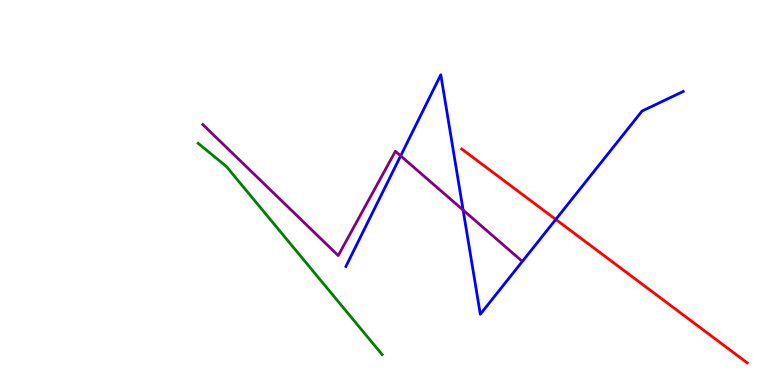[{'lines': ['blue', 'red'], 'intersections': [{'x': 7.17, 'y': 4.3}]}, {'lines': ['green', 'red'], 'intersections': []}, {'lines': ['purple', 'red'], 'intersections': []}, {'lines': ['blue', 'green'], 'intersections': []}, {'lines': ['blue', 'purple'], 'intersections': [{'x': 5.17, 'y': 5.95}, {'x': 5.98, 'y': 4.54}]}, {'lines': ['green', 'purple'], 'intersections': []}]